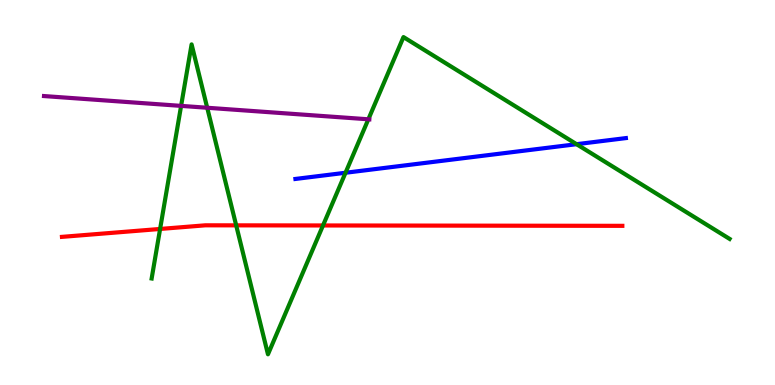[{'lines': ['blue', 'red'], 'intersections': []}, {'lines': ['green', 'red'], 'intersections': [{'x': 2.07, 'y': 4.05}, {'x': 3.05, 'y': 4.15}, {'x': 4.17, 'y': 4.14}]}, {'lines': ['purple', 'red'], 'intersections': []}, {'lines': ['blue', 'green'], 'intersections': [{'x': 4.46, 'y': 5.51}, {'x': 7.44, 'y': 6.25}]}, {'lines': ['blue', 'purple'], 'intersections': []}, {'lines': ['green', 'purple'], 'intersections': [{'x': 2.34, 'y': 7.25}, {'x': 2.67, 'y': 7.2}, {'x': 4.75, 'y': 6.9}]}]